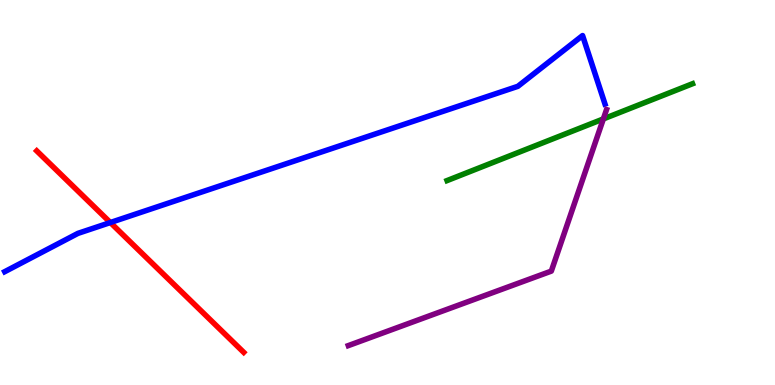[{'lines': ['blue', 'red'], 'intersections': [{'x': 1.42, 'y': 4.22}]}, {'lines': ['green', 'red'], 'intersections': []}, {'lines': ['purple', 'red'], 'intersections': []}, {'lines': ['blue', 'green'], 'intersections': []}, {'lines': ['blue', 'purple'], 'intersections': []}, {'lines': ['green', 'purple'], 'intersections': [{'x': 7.79, 'y': 6.91}]}]